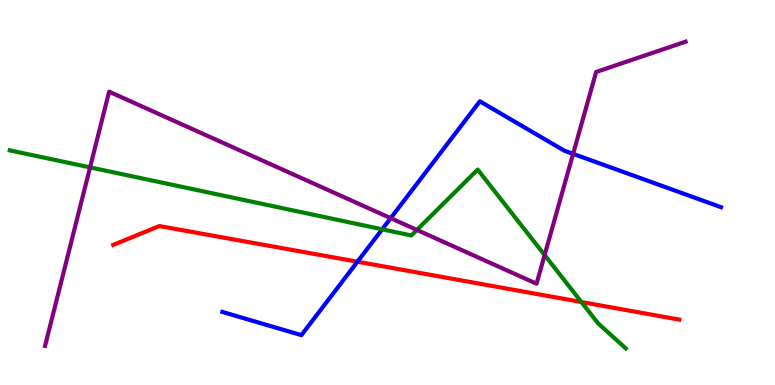[{'lines': ['blue', 'red'], 'intersections': [{'x': 4.61, 'y': 3.2}]}, {'lines': ['green', 'red'], 'intersections': [{'x': 7.5, 'y': 2.16}]}, {'lines': ['purple', 'red'], 'intersections': []}, {'lines': ['blue', 'green'], 'intersections': [{'x': 4.93, 'y': 4.04}]}, {'lines': ['blue', 'purple'], 'intersections': [{'x': 5.04, 'y': 4.33}, {'x': 7.39, 'y': 6.0}]}, {'lines': ['green', 'purple'], 'intersections': [{'x': 1.16, 'y': 5.65}, {'x': 5.38, 'y': 4.03}, {'x': 7.03, 'y': 3.37}]}]